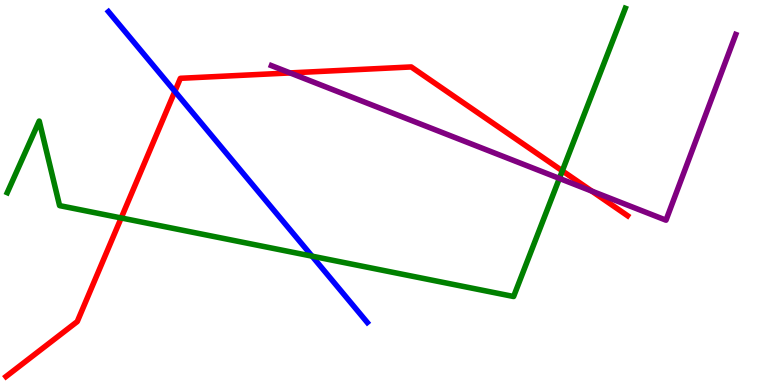[{'lines': ['blue', 'red'], 'intersections': [{'x': 2.26, 'y': 7.63}]}, {'lines': ['green', 'red'], 'intersections': [{'x': 1.56, 'y': 4.34}, {'x': 7.26, 'y': 5.56}]}, {'lines': ['purple', 'red'], 'intersections': [{'x': 3.74, 'y': 8.11}, {'x': 7.64, 'y': 5.04}]}, {'lines': ['blue', 'green'], 'intersections': [{'x': 4.03, 'y': 3.35}]}, {'lines': ['blue', 'purple'], 'intersections': []}, {'lines': ['green', 'purple'], 'intersections': [{'x': 7.22, 'y': 5.37}]}]